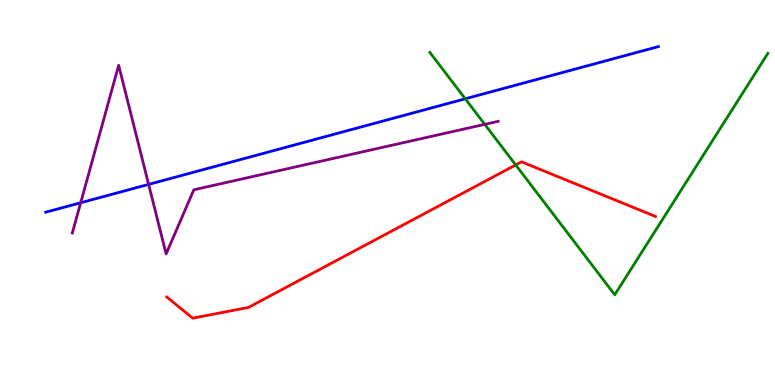[{'lines': ['blue', 'red'], 'intersections': []}, {'lines': ['green', 'red'], 'intersections': [{'x': 6.65, 'y': 5.72}]}, {'lines': ['purple', 'red'], 'intersections': []}, {'lines': ['blue', 'green'], 'intersections': [{'x': 6.0, 'y': 7.43}]}, {'lines': ['blue', 'purple'], 'intersections': [{'x': 1.04, 'y': 4.73}, {'x': 1.92, 'y': 5.21}]}, {'lines': ['green', 'purple'], 'intersections': [{'x': 6.25, 'y': 6.77}]}]